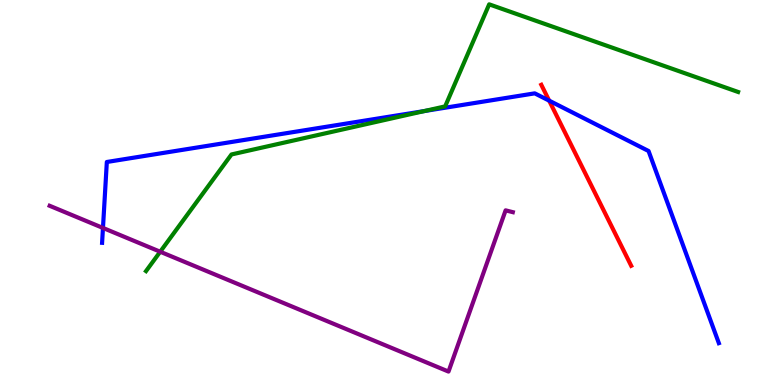[{'lines': ['blue', 'red'], 'intersections': [{'x': 7.09, 'y': 7.39}]}, {'lines': ['green', 'red'], 'intersections': []}, {'lines': ['purple', 'red'], 'intersections': []}, {'lines': ['blue', 'green'], 'intersections': [{'x': 5.48, 'y': 7.12}]}, {'lines': ['blue', 'purple'], 'intersections': [{'x': 1.33, 'y': 4.08}]}, {'lines': ['green', 'purple'], 'intersections': [{'x': 2.07, 'y': 3.46}]}]